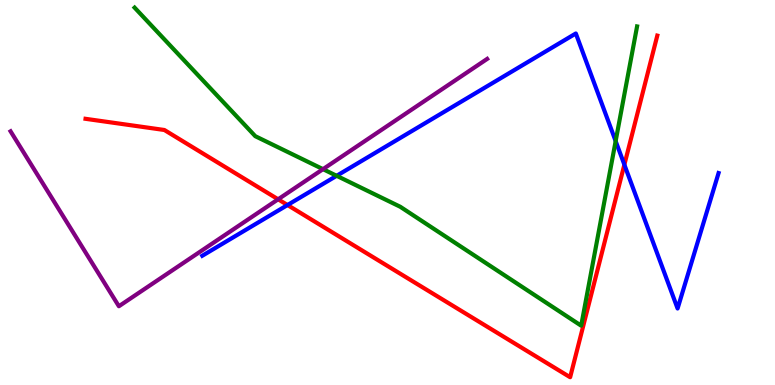[{'lines': ['blue', 'red'], 'intersections': [{'x': 3.71, 'y': 4.67}, {'x': 8.06, 'y': 5.72}]}, {'lines': ['green', 'red'], 'intersections': []}, {'lines': ['purple', 'red'], 'intersections': [{'x': 3.59, 'y': 4.82}]}, {'lines': ['blue', 'green'], 'intersections': [{'x': 4.34, 'y': 5.43}, {'x': 7.94, 'y': 6.33}]}, {'lines': ['blue', 'purple'], 'intersections': []}, {'lines': ['green', 'purple'], 'intersections': [{'x': 4.17, 'y': 5.61}]}]